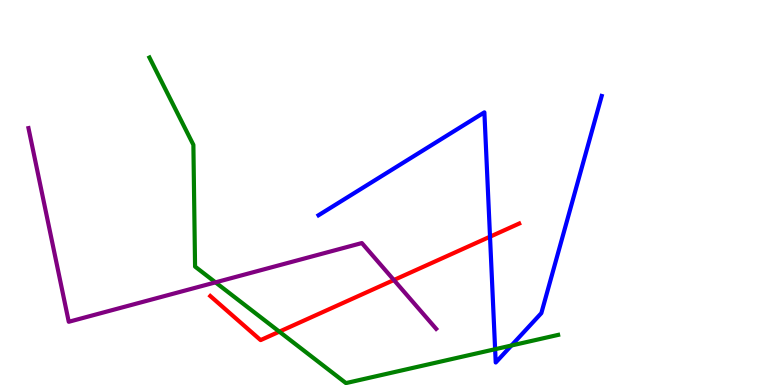[{'lines': ['blue', 'red'], 'intersections': [{'x': 6.32, 'y': 3.85}]}, {'lines': ['green', 'red'], 'intersections': [{'x': 3.6, 'y': 1.39}]}, {'lines': ['purple', 'red'], 'intersections': [{'x': 5.08, 'y': 2.73}]}, {'lines': ['blue', 'green'], 'intersections': [{'x': 6.39, 'y': 0.93}, {'x': 6.6, 'y': 1.03}]}, {'lines': ['blue', 'purple'], 'intersections': []}, {'lines': ['green', 'purple'], 'intersections': [{'x': 2.78, 'y': 2.67}]}]